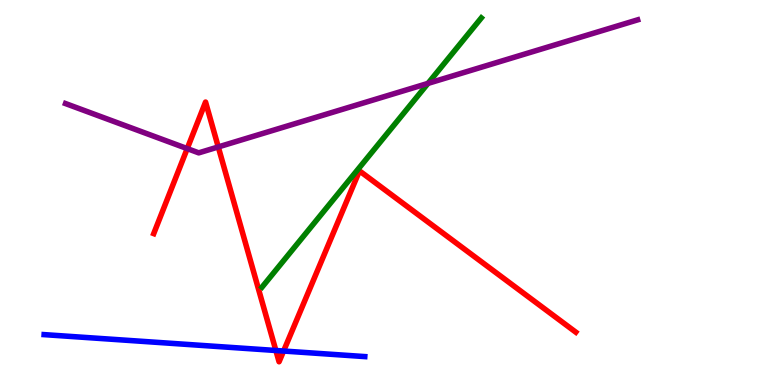[{'lines': ['blue', 'red'], 'intersections': [{'x': 3.56, 'y': 0.896}, {'x': 3.66, 'y': 0.882}]}, {'lines': ['green', 'red'], 'intersections': []}, {'lines': ['purple', 'red'], 'intersections': [{'x': 2.42, 'y': 6.14}, {'x': 2.82, 'y': 6.18}]}, {'lines': ['blue', 'green'], 'intersections': []}, {'lines': ['blue', 'purple'], 'intersections': []}, {'lines': ['green', 'purple'], 'intersections': [{'x': 5.52, 'y': 7.83}]}]